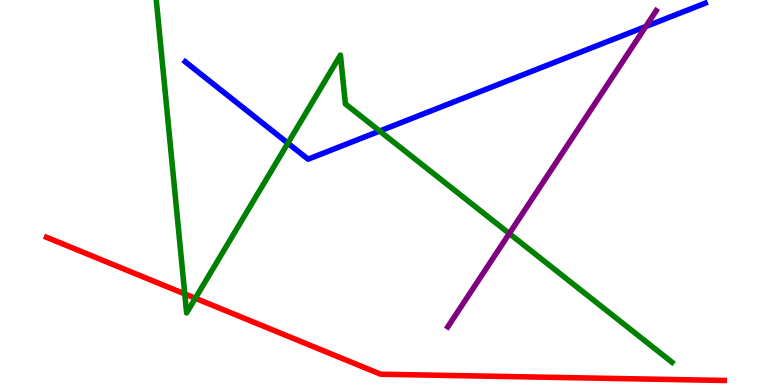[{'lines': ['blue', 'red'], 'intersections': []}, {'lines': ['green', 'red'], 'intersections': [{'x': 2.38, 'y': 2.37}, {'x': 2.52, 'y': 2.25}]}, {'lines': ['purple', 'red'], 'intersections': []}, {'lines': ['blue', 'green'], 'intersections': [{'x': 3.71, 'y': 6.28}, {'x': 4.9, 'y': 6.6}]}, {'lines': ['blue', 'purple'], 'intersections': [{'x': 8.33, 'y': 9.31}]}, {'lines': ['green', 'purple'], 'intersections': [{'x': 6.57, 'y': 3.93}]}]